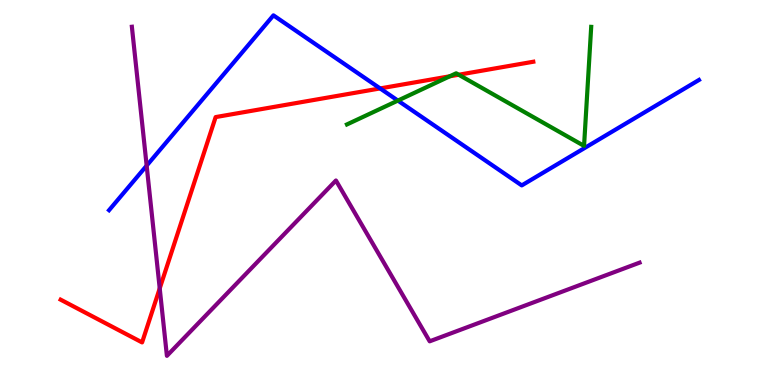[{'lines': ['blue', 'red'], 'intersections': [{'x': 4.9, 'y': 7.7}]}, {'lines': ['green', 'red'], 'intersections': [{'x': 5.8, 'y': 8.02}, {'x': 5.92, 'y': 8.06}]}, {'lines': ['purple', 'red'], 'intersections': [{'x': 2.06, 'y': 2.51}]}, {'lines': ['blue', 'green'], 'intersections': [{'x': 5.13, 'y': 7.39}]}, {'lines': ['blue', 'purple'], 'intersections': [{'x': 1.89, 'y': 5.7}]}, {'lines': ['green', 'purple'], 'intersections': []}]